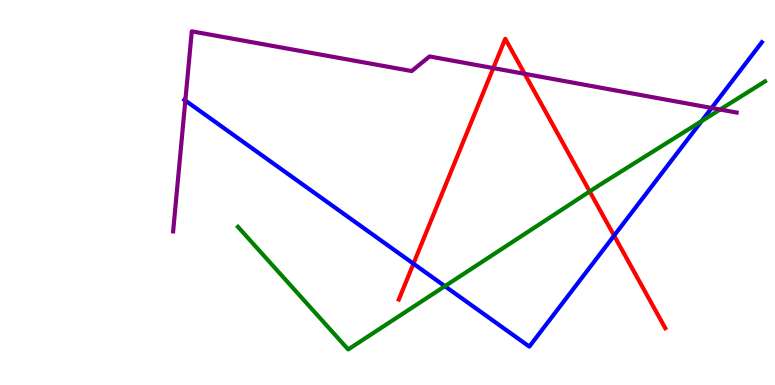[{'lines': ['blue', 'red'], 'intersections': [{'x': 5.33, 'y': 3.15}, {'x': 7.92, 'y': 3.88}]}, {'lines': ['green', 'red'], 'intersections': [{'x': 7.61, 'y': 5.03}]}, {'lines': ['purple', 'red'], 'intersections': [{'x': 6.37, 'y': 8.23}, {'x': 6.77, 'y': 8.08}]}, {'lines': ['blue', 'green'], 'intersections': [{'x': 5.74, 'y': 2.57}, {'x': 9.05, 'y': 6.85}]}, {'lines': ['blue', 'purple'], 'intersections': [{'x': 2.39, 'y': 7.39}, {'x': 9.18, 'y': 7.2}]}, {'lines': ['green', 'purple'], 'intersections': [{'x': 9.29, 'y': 7.16}]}]